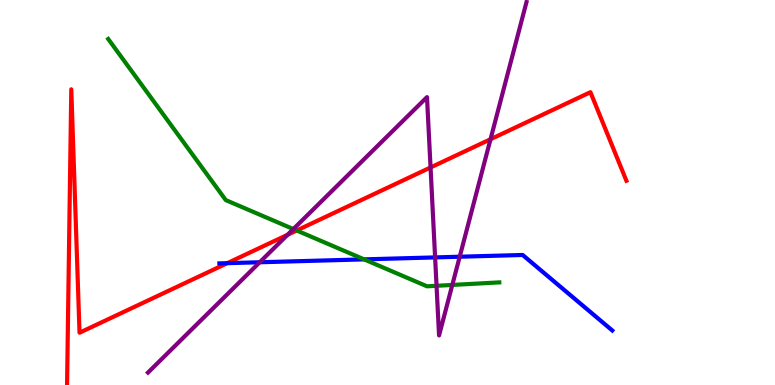[{'lines': ['blue', 'red'], 'intersections': [{'x': 2.93, 'y': 3.16}]}, {'lines': ['green', 'red'], 'intersections': [{'x': 3.83, 'y': 4.01}]}, {'lines': ['purple', 'red'], 'intersections': [{'x': 3.71, 'y': 3.9}, {'x': 5.56, 'y': 5.65}, {'x': 6.33, 'y': 6.38}]}, {'lines': ['blue', 'green'], 'intersections': [{'x': 4.7, 'y': 3.26}]}, {'lines': ['blue', 'purple'], 'intersections': [{'x': 3.35, 'y': 3.19}, {'x': 5.61, 'y': 3.31}, {'x': 5.93, 'y': 3.33}]}, {'lines': ['green', 'purple'], 'intersections': [{'x': 3.79, 'y': 4.05}, {'x': 5.63, 'y': 2.58}, {'x': 5.84, 'y': 2.6}]}]